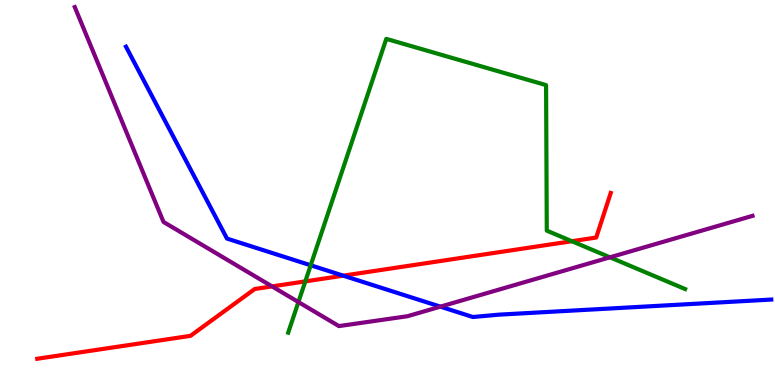[{'lines': ['blue', 'red'], 'intersections': [{'x': 4.43, 'y': 2.84}]}, {'lines': ['green', 'red'], 'intersections': [{'x': 3.94, 'y': 2.69}, {'x': 7.38, 'y': 3.73}]}, {'lines': ['purple', 'red'], 'intersections': [{'x': 3.51, 'y': 2.56}]}, {'lines': ['blue', 'green'], 'intersections': [{'x': 4.01, 'y': 3.11}]}, {'lines': ['blue', 'purple'], 'intersections': [{'x': 5.68, 'y': 2.04}]}, {'lines': ['green', 'purple'], 'intersections': [{'x': 3.85, 'y': 2.15}, {'x': 7.87, 'y': 3.32}]}]